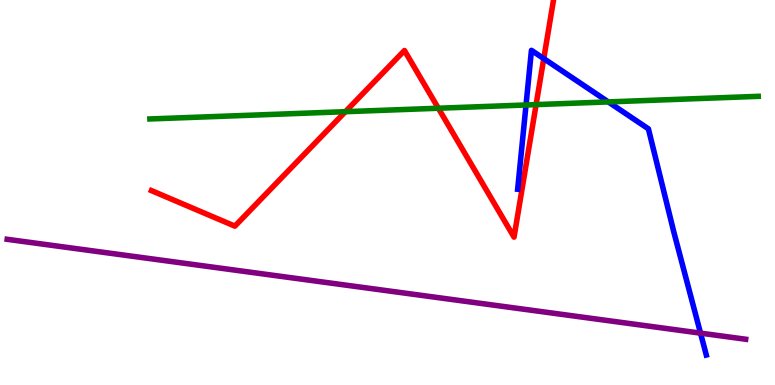[{'lines': ['blue', 'red'], 'intersections': [{'x': 7.02, 'y': 8.48}]}, {'lines': ['green', 'red'], 'intersections': [{'x': 4.46, 'y': 7.1}, {'x': 5.66, 'y': 7.19}, {'x': 6.92, 'y': 7.28}]}, {'lines': ['purple', 'red'], 'intersections': []}, {'lines': ['blue', 'green'], 'intersections': [{'x': 6.79, 'y': 7.27}, {'x': 7.85, 'y': 7.35}]}, {'lines': ['blue', 'purple'], 'intersections': [{'x': 9.04, 'y': 1.35}]}, {'lines': ['green', 'purple'], 'intersections': []}]